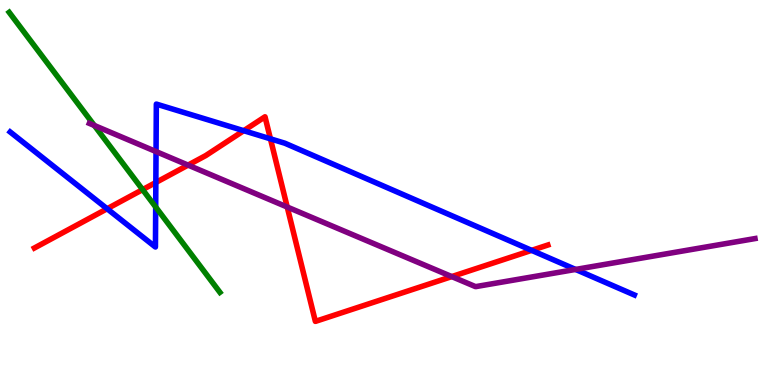[{'lines': ['blue', 'red'], 'intersections': [{'x': 1.38, 'y': 4.58}, {'x': 2.01, 'y': 5.26}, {'x': 3.15, 'y': 6.61}, {'x': 3.49, 'y': 6.39}, {'x': 6.86, 'y': 3.5}]}, {'lines': ['green', 'red'], 'intersections': [{'x': 1.84, 'y': 5.07}]}, {'lines': ['purple', 'red'], 'intersections': [{'x': 2.43, 'y': 5.71}, {'x': 3.71, 'y': 4.62}, {'x': 5.83, 'y': 2.82}]}, {'lines': ['blue', 'green'], 'intersections': [{'x': 2.01, 'y': 4.62}]}, {'lines': ['blue', 'purple'], 'intersections': [{'x': 2.01, 'y': 6.06}, {'x': 7.43, 'y': 3.0}]}, {'lines': ['green', 'purple'], 'intersections': [{'x': 1.22, 'y': 6.74}]}]